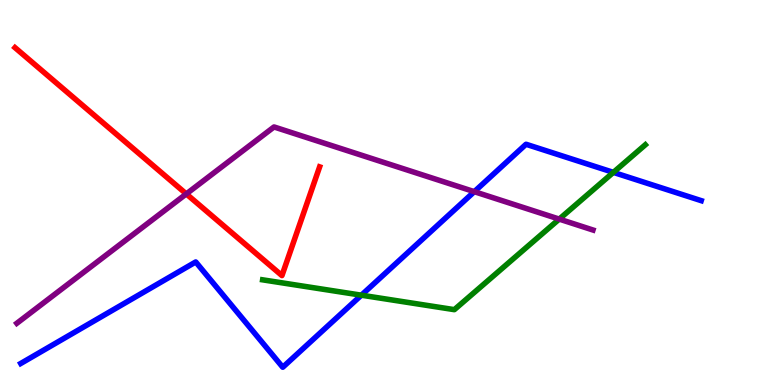[{'lines': ['blue', 'red'], 'intersections': []}, {'lines': ['green', 'red'], 'intersections': []}, {'lines': ['purple', 'red'], 'intersections': [{'x': 2.4, 'y': 4.96}]}, {'lines': ['blue', 'green'], 'intersections': [{'x': 4.66, 'y': 2.33}, {'x': 7.91, 'y': 5.52}]}, {'lines': ['blue', 'purple'], 'intersections': [{'x': 6.12, 'y': 5.02}]}, {'lines': ['green', 'purple'], 'intersections': [{'x': 7.22, 'y': 4.31}]}]